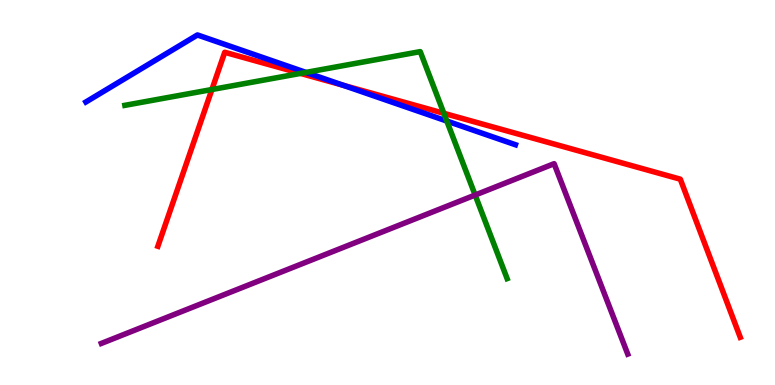[{'lines': ['blue', 'red'], 'intersections': [{'x': 4.43, 'y': 7.78}]}, {'lines': ['green', 'red'], 'intersections': [{'x': 2.73, 'y': 7.67}, {'x': 3.88, 'y': 8.09}, {'x': 5.73, 'y': 7.06}]}, {'lines': ['purple', 'red'], 'intersections': []}, {'lines': ['blue', 'green'], 'intersections': [{'x': 3.95, 'y': 8.12}, {'x': 5.77, 'y': 6.86}]}, {'lines': ['blue', 'purple'], 'intersections': []}, {'lines': ['green', 'purple'], 'intersections': [{'x': 6.13, 'y': 4.93}]}]